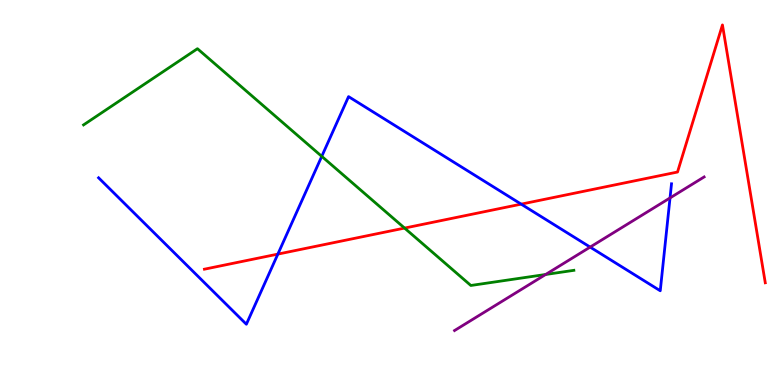[{'lines': ['blue', 'red'], 'intersections': [{'x': 3.59, 'y': 3.4}, {'x': 6.72, 'y': 4.7}]}, {'lines': ['green', 'red'], 'intersections': [{'x': 5.22, 'y': 4.08}]}, {'lines': ['purple', 'red'], 'intersections': []}, {'lines': ['blue', 'green'], 'intersections': [{'x': 4.15, 'y': 5.94}]}, {'lines': ['blue', 'purple'], 'intersections': [{'x': 7.61, 'y': 3.58}, {'x': 8.65, 'y': 4.86}]}, {'lines': ['green', 'purple'], 'intersections': [{'x': 7.04, 'y': 2.87}]}]